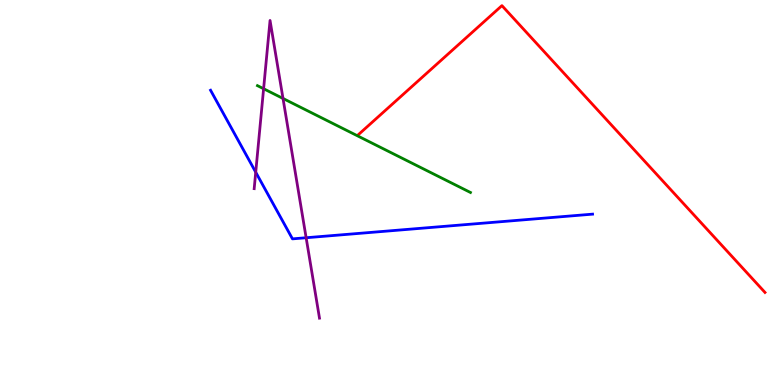[{'lines': ['blue', 'red'], 'intersections': []}, {'lines': ['green', 'red'], 'intersections': []}, {'lines': ['purple', 'red'], 'intersections': []}, {'lines': ['blue', 'green'], 'intersections': []}, {'lines': ['blue', 'purple'], 'intersections': [{'x': 3.3, 'y': 5.53}, {'x': 3.95, 'y': 3.82}]}, {'lines': ['green', 'purple'], 'intersections': [{'x': 3.4, 'y': 7.7}, {'x': 3.65, 'y': 7.44}]}]